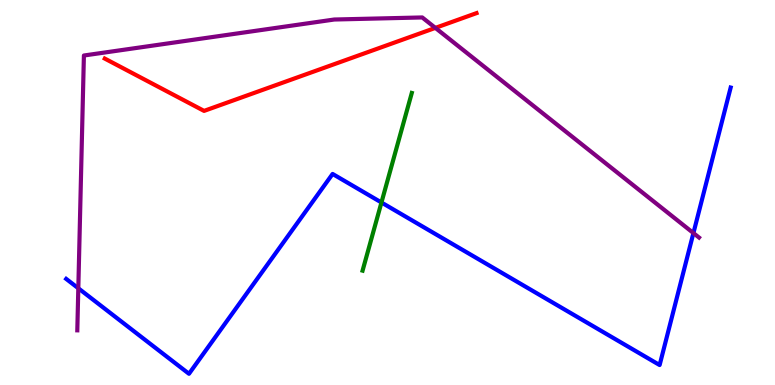[{'lines': ['blue', 'red'], 'intersections': []}, {'lines': ['green', 'red'], 'intersections': []}, {'lines': ['purple', 'red'], 'intersections': [{'x': 5.62, 'y': 9.28}]}, {'lines': ['blue', 'green'], 'intersections': [{'x': 4.92, 'y': 4.74}]}, {'lines': ['blue', 'purple'], 'intersections': [{'x': 1.01, 'y': 2.51}, {'x': 8.95, 'y': 3.95}]}, {'lines': ['green', 'purple'], 'intersections': []}]